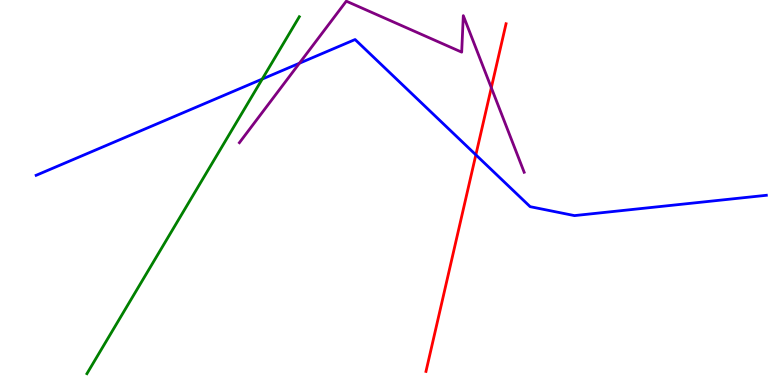[{'lines': ['blue', 'red'], 'intersections': [{'x': 6.14, 'y': 5.98}]}, {'lines': ['green', 'red'], 'intersections': []}, {'lines': ['purple', 'red'], 'intersections': [{'x': 6.34, 'y': 7.72}]}, {'lines': ['blue', 'green'], 'intersections': [{'x': 3.38, 'y': 7.95}]}, {'lines': ['blue', 'purple'], 'intersections': [{'x': 3.86, 'y': 8.36}]}, {'lines': ['green', 'purple'], 'intersections': []}]